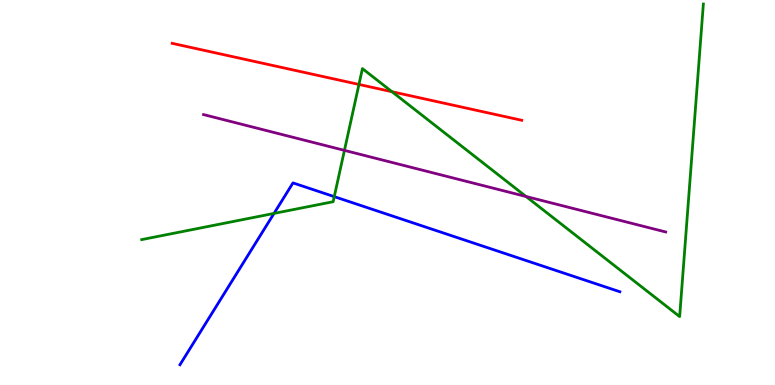[{'lines': ['blue', 'red'], 'intersections': []}, {'lines': ['green', 'red'], 'intersections': [{'x': 4.63, 'y': 7.81}, {'x': 5.06, 'y': 7.62}]}, {'lines': ['purple', 'red'], 'intersections': []}, {'lines': ['blue', 'green'], 'intersections': [{'x': 3.54, 'y': 4.46}, {'x': 4.31, 'y': 4.89}]}, {'lines': ['blue', 'purple'], 'intersections': []}, {'lines': ['green', 'purple'], 'intersections': [{'x': 4.44, 'y': 6.09}, {'x': 6.79, 'y': 4.9}]}]